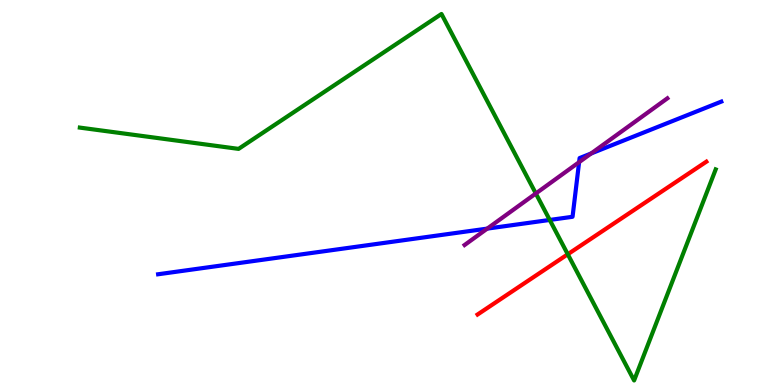[{'lines': ['blue', 'red'], 'intersections': []}, {'lines': ['green', 'red'], 'intersections': [{'x': 7.33, 'y': 3.4}]}, {'lines': ['purple', 'red'], 'intersections': []}, {'lines': ['blue', 'green'], 'intersections': [{'x': 7.09, 'y': 4.29}]}, {'lines': ['blue', 'purple'], 'intersections': [{'x': 6.29, 'y': 4.06}, {'x': 7.47, 'y': 5.79}, {'x': 7.63, 'y': 6.01}]}, {'lines': ['green', 'purple'], 'intersections': [{'x': 6.91, 'y': 4.97}]}]